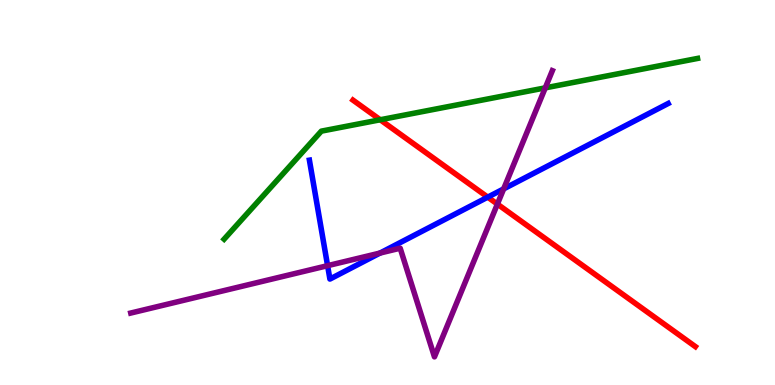[{'lines': ['blue', 'red'], 'intersections': [{'x': 6.29, 'y': 4.88}]}, {'lines': ['green', 'red'], 'intersections': [{'x': 4.91, 'y': 6.89}]}, {'lines': ['purple', 'red'], 'intersections': [{'x': 6.42, 'y': 4.7}]}, {'lines': ['blue', 'green'], 'intersections': []}, {'lines': ['blue', 'purple'], 'intersections': [{'x': 4.23, 'y': 3.1}, {'x': 4.9, 'y': 3.43}, {'x': 6.5, 'y': 5.09}]}, {'lines': ['green', 'purple'], 'intersections': [{'x': 7.04, 'y': 7.72}]}]